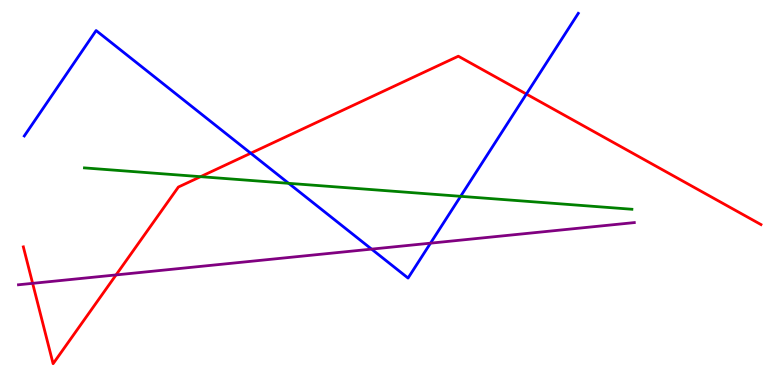[{'lines': ['blue', 'red'], 'intersections': [{'x': 3.24, 'y': 6.02}, {'x': 6.79, 'y': 7.56}]}, {'lines': ['green', 'red'], 'intersections': [{'x': 2.59, 'y': 5.41}]}, {'lines': ['purple', 'red'], 'intersections': [{'x': 0.421, 'y': 2.64}, {'x': 1.5, 'y': 2.86}]}, {'lines': ['blue', 'green'], 'intersections': [{'x': 3.72, 'y': 5.24}, {'x': 5.94, 'y': 4.9}]}, {'lines': ['blue', 'purple'], 'intersections': [{'x': 4.79, 'y': 3.53}, {'x': 5.55, 'y': 3.68}]}, {'lines': ['green', 'purple'], 'intersections': []}]